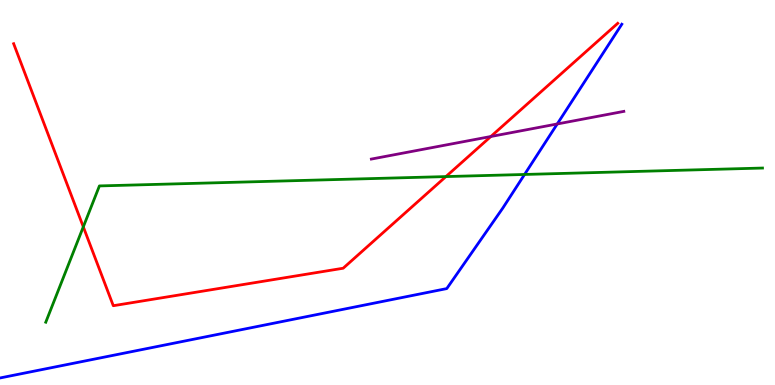[{'lines': ['blue', 'red'], 'intersections': []}, {'lines': ['green', 'red'], 'intersections': [{'x': 1.07, 'y': 4.11}, {'x': 5.75, 'y': 5.41}]}, {'lines': ['purple', 'red'], 'intersections': [{'x': 6.33, 'y': 6.45}]}, {'lines': ['blue', 'green'], 'intersections': [{'x': 6.77, 'y': 5.47}]}, {'lines': ['blue', 'purple'], 'intersections': [{'x': 7.19, 'y': 6.78}]}, {'lines': ['green', 'purple'], 'intersections': []}]